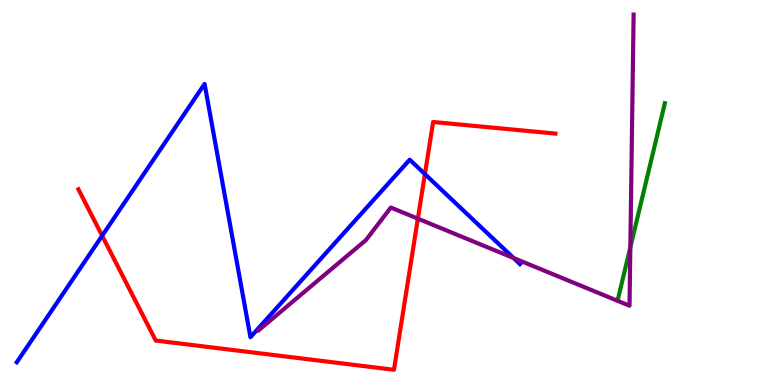[{'lines': ['blue', 'red'], 'intersections': [{'x': 1.32, 'y': 3.88}, {'x': 5.48, 'y': 5.48}]}, {'lines': ['green', 'red'], 'intersections': []}, {'lines': ['purple', 'red'], 'intersections': [{'x': 5.39, 'y': 4.32}]}, {'lines': ['blue', 'green'], 'intersections': []}, {'lines': ['blue', 'purple'], 'intersections': [{'x': 6.63, 'y': 3.3}]}, {'lines': ['green', 'purple'], 'intersections': [{'x': 8.13, 'y': 3.58}]}]